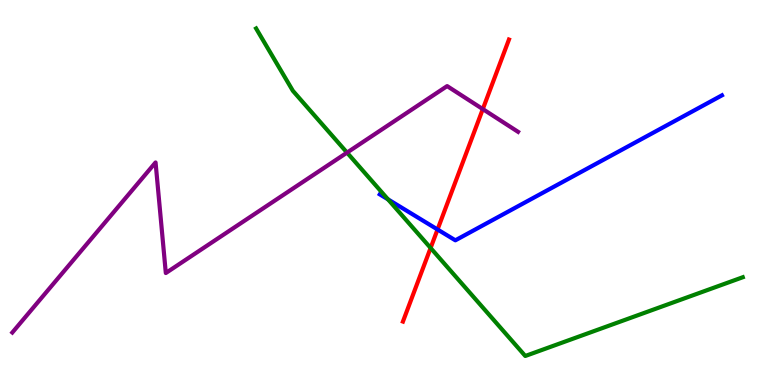[{'lines': ['blue', 'red'], 'intersections': [{'x': 5.65, 'y': 4.04}]}, {'lines': ['green', 'red'], 'intersections': [{'x': 5.56, 'y': 3.56}]}, {'lines': ['purple', 'red'], 'intersections': [{'x': 6.23, 'y': 7.17}]}, {'lines': ['blue', 'green'], 'intersections': [{'x': 5.01, 'y': 4.82}]}, {'lines': ['blue', 'purple'], 'intersections': []}, {'lines': ['green', 'purple'], 'intersections': [{'x': 4.48, 'y': 6.04}]}]